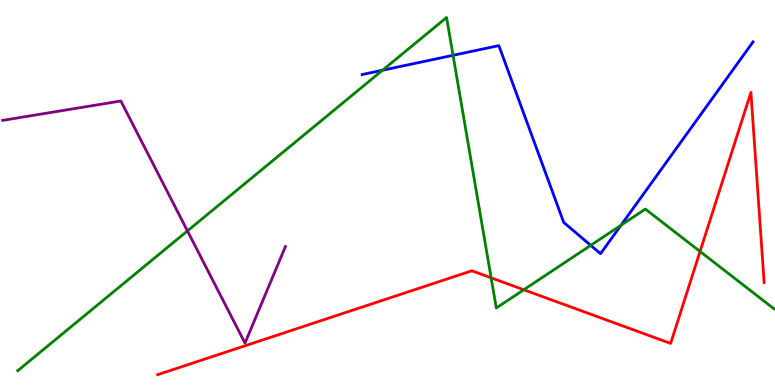[{'lines': ['blue', 'red'], 'intersections': []}, {'lines': ['green', 'red'], 'intersections': [{'x': 6.34, 'y': 2.78}, {'x': 6.76, 'y': 2.47}, {'x': 9.03, 'y': 3.47}]}, {'lines': ['purple', 'red'], 'intersections': []}, {'lines': ['blue', 'green'], 'intersections': [{'x': 4.94, 'y': 8.18}, {'x': 5.85, 'y': 8.56}, {'x': 7.62, 'y': 3.63}, {'x': 8.01, 'y': 4.15}]}, {'lines': ['blue', 'purple'], 'intersections': []}, {'lines': ['green', 'purple'], 'intersections': [{'x': 2.42, 'y': 4.0}]}]